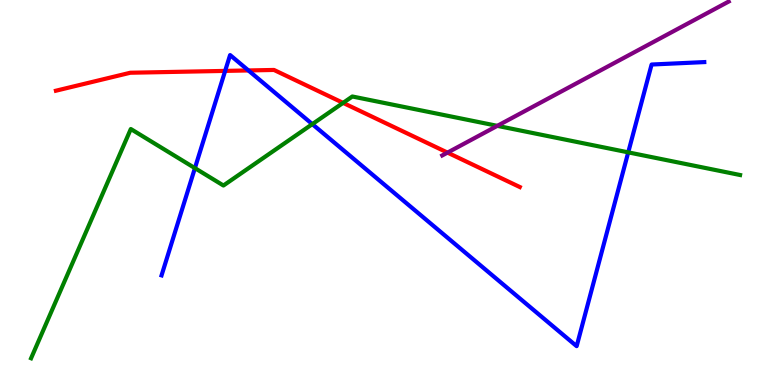[{'lines': ['blue', 'red'], 'intersections': [{'x': 2.91, 'y': 8.16}, {'x': 3.21, 'y': 8.17}]}, {'lines': ['green', 'red'], 'intersections': [{'x': 4.43, 'y': 7.33}]}, {'lines': ['purple', 'red'], 'intersections': [{'x': 5.77, 'y': 6.04}]}, {'lines': ['blue', 'green'], 'intersections': [{'x': 2.52, 'y': 5.63}, {'x': 4.03, 'y': 6.78}, {'x': 8.11, 'y': 6.04}]}, {'lines': ['blue', 'purple'], 'intersections': []}, {'lines': ['green', 'purple'], 'intersections': [{'x': 6.42, 'y': 6.73}]}]